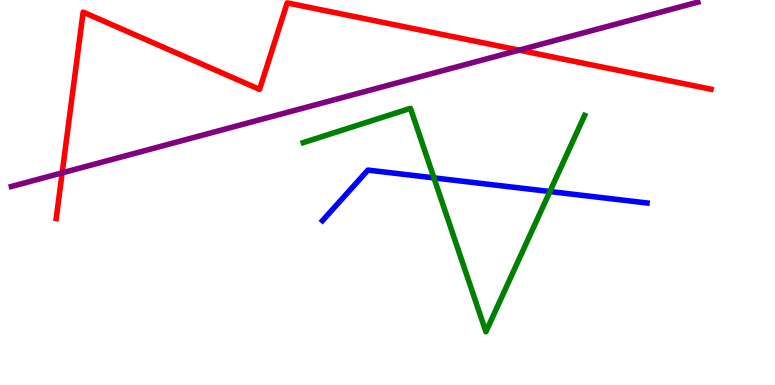[{'lines': ['blue', 'red'], 'intersections': []}, {'lines': ['green', 'red'], 'intersections': []}, {'lines': ['purple', 'red'], 'intersections': [{'x': 0.802, 'y': 5.51}, {'x': 6.7, 'y': 8.7}]}, {'lines': ['blue', 'green'], 'intersections': [{'x': 5.6, 'y': 5.38}, {'x': 7.1, 'y': 5.03}]}, {'lines': ['blue', 'purple'], 'intersections': []}, {'lines': ['green', 'purple'], 'intersections': []}]